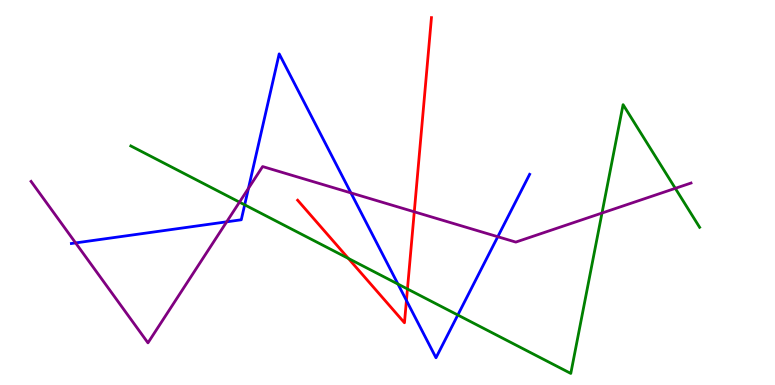[{'lines': ['blue', 'red'], 'intersections': [{'x': 5.24, 'y': 2.2}]}, {'lines': ['green', 'red'], 'intersections': [{'x': 4.5, 'y': 3.29}, {'x': 5.26, 'y': 2.49}]}, {'lines': ['purple', 'red'], 'intersections': [{'x': 5.35, 'y': 4.5}]}, {'lines': ['blue', 'green'], 'intersections': [{'x': 3.16, 'y': 4.68}, {'x': 5.14, 'y': 2.62}, {'x': 5.91, 'y': 1.82}]}, {'lines': ['blue', 'purple'], 'intersections': [{'x': 0.975, 'y': 3.69}, {'x': 2.92, 'y': 4.24}, {'x': 3.21, 'y': 5.11}, {'x': 4.53, 'y': 4.99}, {'x': 6.42, 'y': 3.85}]}, {'lines': ['green', 'purple'], 'intersections': [{'x': 3.09, 'y': 4.75}, {'x': 7.77, 'y': 4.47}, {'x': 8.71, 'y': 5.11}]}]